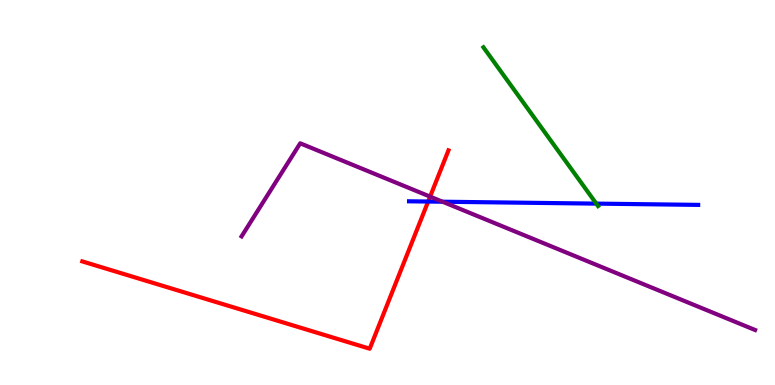[{'lines': ['blue', 'red'], 'intersections': [{'x': 5.52, 'y': 4.77}]}, {'lines': ['green', 'red'], 'intersections': []}, {'lines': ['purple', 'red'], 'intersections': [{'x': 5.55, 'y': 4.89}]}, {'lines': ['blue', 'green'], 'intersections': [{'x': 7.69, 'y': 4.71}]}, {'lines': ['blue', 'purple'], 'intersections': [{'x': 5.71, 'y': 4.76}]}, {'lines': ['green', 'purple'], 'intersections': []}]